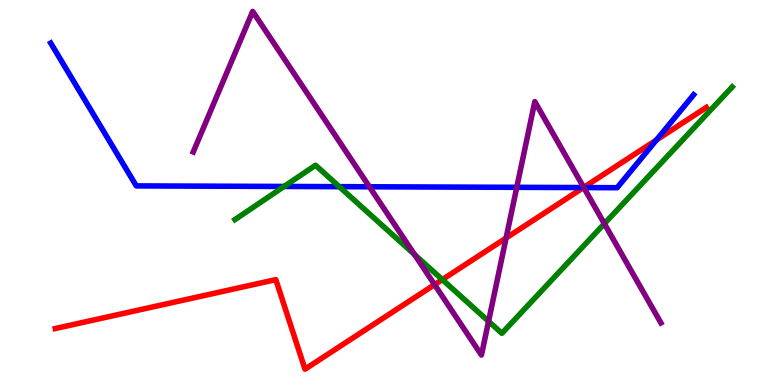[{'lines': ['blue', 'red'], 'intersections': [{'x': 7.53, 'y': 5.13}, {'x': 8.47, 'y': 6.36}]}, {'lines': ['green', 'red'], 'intersections': [{'x': 5.71, 'y': 2.74}]}, {'lines': ['purple', 'red'], 'intersections': [{'x': 5.61, 'y': 2.61}, {'x': 6.53, 'y': 3.82}, {'x': 7.53, 'y': 5.13}]}, {'lines': ['blue', 'green'], 'intersections': [{'x': 3.67, 'y': 5.16}, {'x': 4.38, 'y': 5.15}]}, {'lines': ['blue', 'purple'], 'intersections': [{'x': 4.77, 'y': 5.15}, {'x': 6.67, 'y': 5.13}, {'x': 7.53, 'y': 5.13}]}, {'lines': ['green', 'purple'], 'intersections': [{'x': 5.35, 'y': 3.39}, {'x': 6.3, 'y': 1.65}, {'x': 7.8, 'y': 4.19}]}]